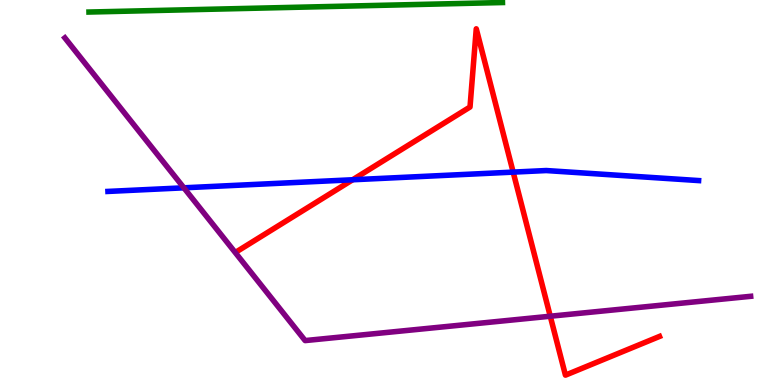[{'lines': ['blue', 'red'], 'intersections': [{'x': 4.55, 'y': 5.33}, {'x': 6.62, 'y': 5.53}]}, {'lines': ['green', 'red'], 'intersections': []}, {'lines': ['purple', 'red'], 'intersections': [{'x': 7.1, 'y': 1.79}]}, {'lines': ['blue', 'green'], 'intersections': []}, {'lines': ['blue', 'purple'], 'intersections': [{'x': 2.37, 'y': 5.12}]}, {'lines': ['green', 'purple'], 'intersections': []}]